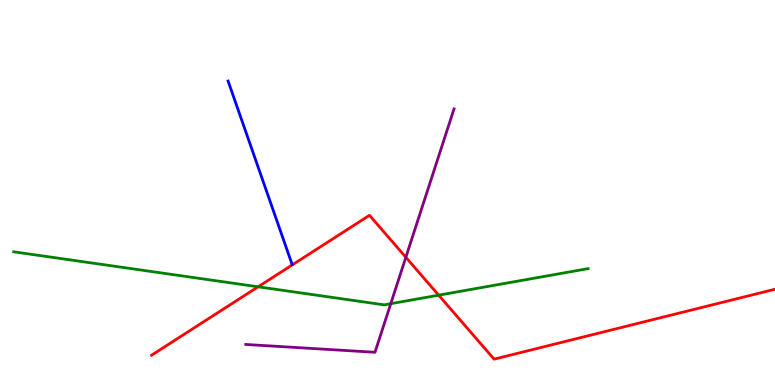[{'lines': ['blue', 'red'], 'intersections': []}, {'lines': ['green', 'red'], 'intersections': [{'x': 3.33, 'y': 2.55}, {'x': 5.66, 'y': 2.33}]}, {'lines': ['purple', 'red'], 'intersections': [{'x': 5.24, 'y': 3.32}]}, {'lines': ['blue', 'green'], 'intersections': []}, {'lines': ['blue', 'purple'], 'intersections': []}, {'lines': ['green', 'purple'], 'intersections': [{'x': 5.04, 'y': 2.11}]}]